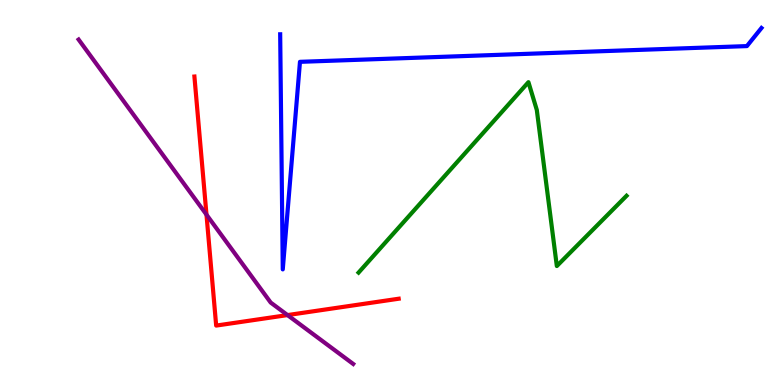[{'lines': ['blue', 'red'], 'intersections': []}, {'lines': ['green', 'red'], 'intersections': []}, {'lines': ['purple', 'red'], 'intersections': [{'x': 2.66, 'y': 4.43}, {'x': 3.71, 'y': 1.82}]}, {'lines': ['blue', 'green'], 'intersections': []}, {'lines': ['blue', 'purple'], 'intersections': []}, {'lines': ['green', 'purple'], 'intersections': []}]